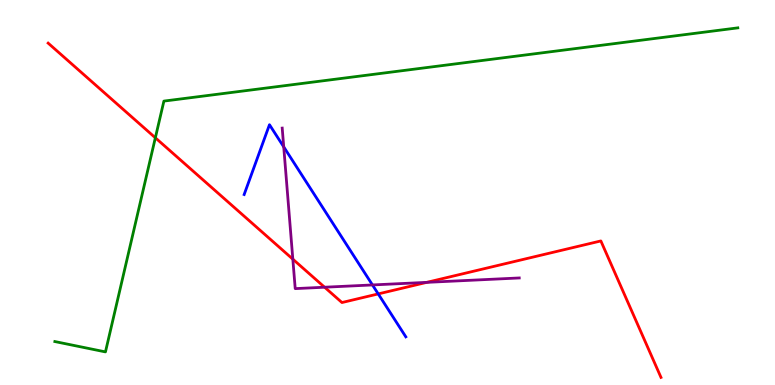[{'lines': ['blue', 'red'], 'intersections': [{'x': 4.88, 'y': 2.37}]}, {'lines': ['green', 'red'], 'intersections': [{'x': 2.0, 'y': 6.42}]}, {'lines': ['purple', 'red'], 'intersections': [{'x': 3.78, 'y': 3.27}, {'x': 4.19, 'y': 2.54}, {'x': 5.51, 'y': 2.67}]}, {'lines': ['blue', 'green'], 'intersections': []}, {'lines': ['blue', 'purple'], 'intersections': [{'x': 3.66, 'y': 6.18}, {'x': 4.81, 'y': 2.6}]}, {'lines': ['green', 'purple'], 'intersections': []}]